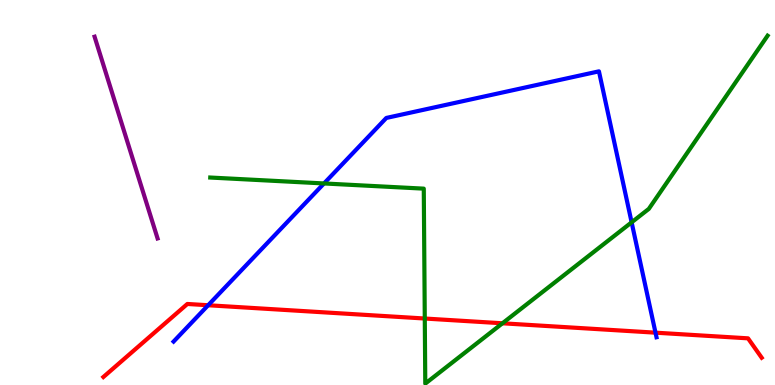[{'lines': ['blue', 'red'], 'intersections': [{'x': 2.69, 'y': 2.07}, {'x': 8.46, 'y': 1.36}]}, {'lines': ['green', 'red'], 'intersections': [{'x': 5.48, 'y': 1.73}, {'x': 6.48, 'y': 1.6}]}, {'lines': ['purple', 'red'], 'intersections': []}, {'lines': ['blue', 'green'], 'intersections': [{'x': 4.18, 'y': 5.23}, {'x': 8.15, 'y': 4.23}]}, {'lines': ['blue', 'purple'], 'intersections': []}, {'lines': ['green', 'purple'], 'intersections': []}]